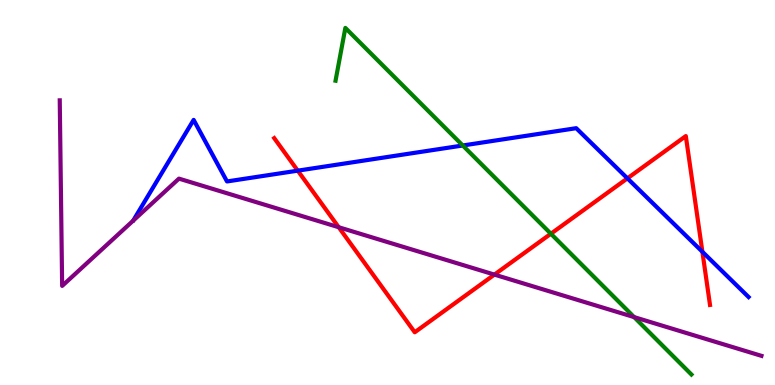[{'lines': ['blue', 'red'], 'intersections': [{'x': 3.84, 'y': 5.57}, {'x': 8.1, 'y': 5.37}, {'x': 9.06, 'y': 3.46}]}, {'lines': ['green', 'red'], 'intersections': [{'x': 7.11, 'y': 3.93}]}, {'lines': ['purple', 'red'], 'intersections': [{'x': 4.37, 'y': 4.1}, {'x': 6.38, 'y': 2.87}]}, {'lines': ['blue', 'green'], 'intersections': [{'x': 5.97, 'y': 6.22}]}, {'lines': ['blue', 'purple'], 'intersections': []}, {'lines': ['green', 'purple'], 'intersections': [{'x': 8.18, 'y': 1.76}]}]